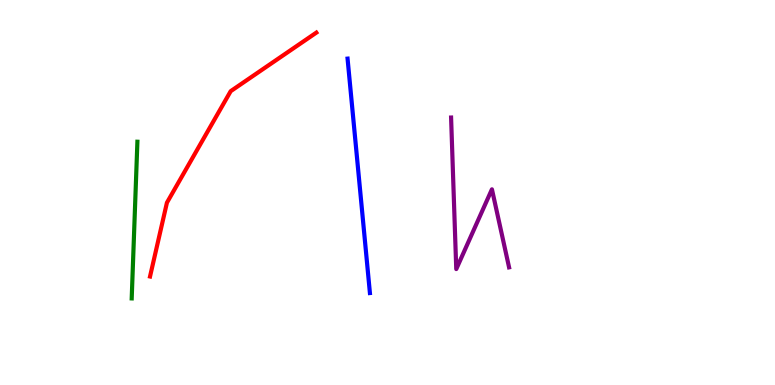[{'lines': ['blue', 'red'], 'intersections': []}, {'lines': ['green', 'red'], 'intersections': []}, {'lines': ['purple', 'red'], 'intersections': []}, {'lines': ['blue', 'green'], 'intersections': []}, {'lines': ['blue', 'purple'], 'intersections': []}, {'lines': ['green', 'purple'], 'intersections': []}]